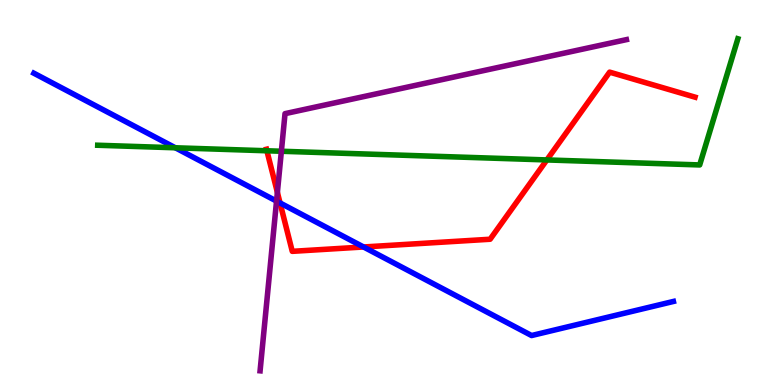[{'lines': ['blue', 'red'], 'intersections': [{'x': 3.61, 'y': 4.73}, {'x': 4.69, 'y': 3.58}]}, {'lines': ['green', 'red'], 'intersections': [{'x': 3.44, 'y': 6.08}, {'x': 7.06, 'y': 5.85}]}, {'lines': ['purple', 'red'], 'intersections': [{'x': 3.58, 'y': 5.0}]}, {'lines': ['blue', 'green'], 'intersections': [{'x': 2.26, 'y': 6.16}]}, {'lines': ['blue', 'purple'], 'intersections': [{'x': 3.57, 'y': 4.78}]}, {'lines': ['green', 'purple'], 'intersections': [{'x': 3.63, 'y': 6.07}]}]